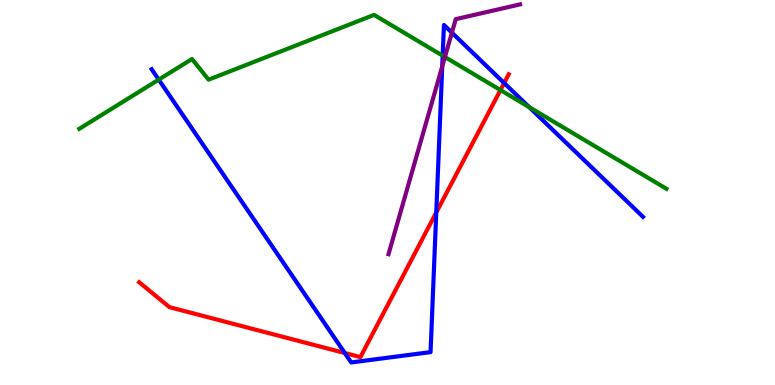[{'lines': ['blue', 'red'], 'intersections': [{'x': 4.45, 'y': 0.831}, {'x': 5.63, 'y': 4.48}, {'x': 6.51, 'y': 7.84}]}, {'lines': ['green', 'red'], 'intersections': [{'x': 6.46, 'y': 7.66}]}, {'lines': ['purple', 'red'], 'intersections': []}, {'lines': ['blue', 'green'], 'intersections': [{'x': 2.05, 'y': 7.93}, {'x': 5.71, 'y': 8.55}, {'x': 6.83, 'y': 7.22}]}, {'lines': ['blue', 'purple'], 'intersections': [{'x': 5.71, 'y': 8.28}, {'x': 5.83, 'y': 9.15}]}, {'lines': ['green', 'purple'], 'intersections': [{'x': 5.74, 'y': 8.52}]}]